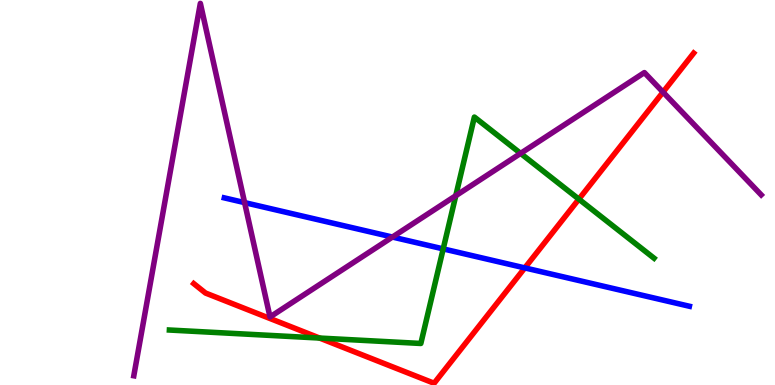[{'lines': ['blue', 'red'], 'intersections': [{'x': 6.77, 'y': 3.04}]}, {'lines': ['green', 'red'], 'intersections': [{'x': 4.12, 'y': 1.22}, {'x': 7.47, 'y': 4.83}]}, {'lines': ['purple', 'red'], 'intersections': [{'x': 8.56, 'y': 7.61}]}, {'lines': ['blue', 'green'], 'intersections': [{'x': 5.72, 'y': 3.54}]}, {'lines': ['blue', 'purple'], 'intersections': [{'x': 3.16, 'y': 4.74}, {'x': 5.06, 'y': 3.84}]}, {'lines': ['green', 'purple'], 'intersections': [{'x': 5.88, 'y': 4.92}, {'x': 6.72, 'y': 6.02}]}]